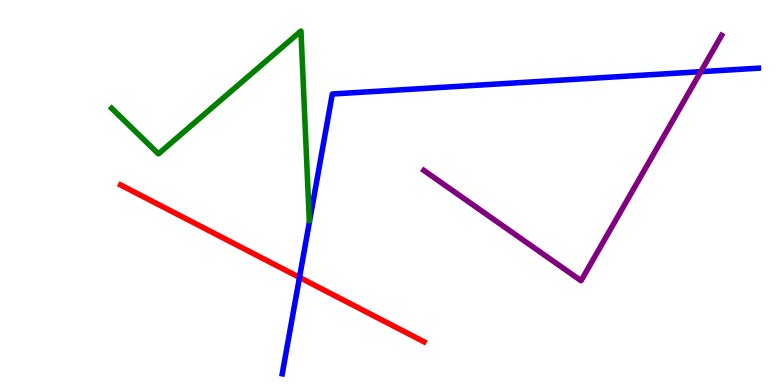[{'lines': ['blue', 'red'], 'intersections': [{'x': 3.86, 'y': 2.79}]}, {'lines': ['green', 'red'], 'intersections': []}, {'lines': ['purple', 'red'], 'intersections': []}, {'lines': ['blue', 'green'], 'intersections': []}, {'lines': ['blue', 'purple'], 'intersections': [{'x': 9.04, 'y': 8.14}]}, {'lines': ['green', 'purple'], 'intersections': []}]